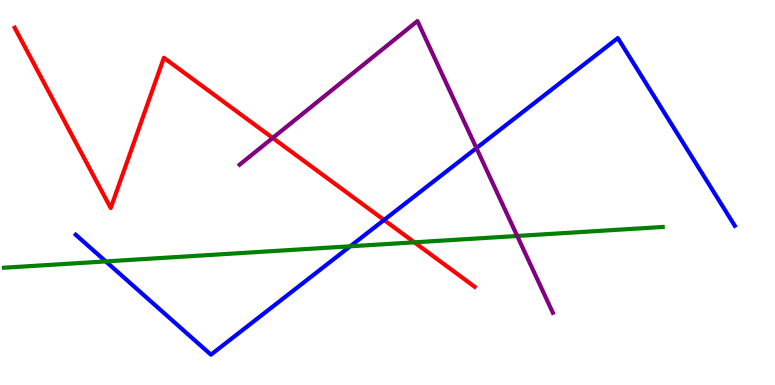[{'lines': ['blue', 'red'], 'intersections': [{'x': 4.96, 'y': 4.29}]}, {'lines': ['green', 'red'], 'intersections': [{'x': 5.35, 'y': 3.71}]}, {'lines': ['purple', 'red'], 'intersections': [{'x': 3.52, 'y': 6.42}]}, {'lines': ['blue', 'green'], 'intersections': [{'x': 1.37, 'y': 3.21}, {'x': 4.52, 'y': 3.6}]}, {'lines': ['blue', 'purple'], 'intersections': [{'x': 6.15, 'y': 6.15}]}, {'lines': ['green', 'purple'], 'intersections': [{'x': 6.67, 'y': 3.87}]}]